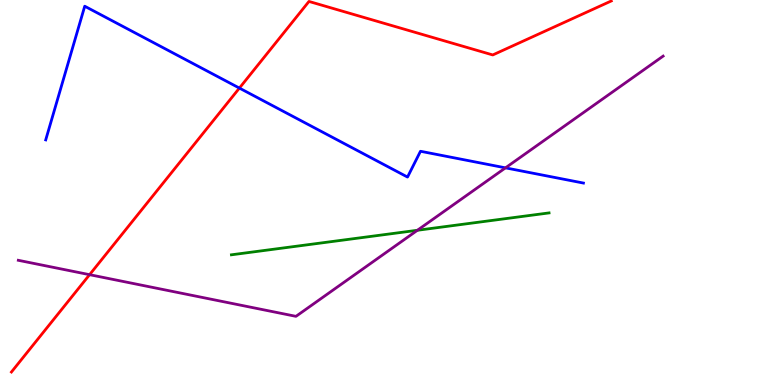[{'lines': ['blue', 'red'], 'intersections': [{'x': 3.09, 'y': 7.71}]}, {'lines': ['green', 'red'], 'intersections': []}, {'lines': ['purple', 'red'], 'intersections': [{'x': 1.16, 'y': 2.87}]}, {'lines': ['blue', 'green'], 'intersections': []}, {'lines': ['blue', 'purple'], 'intersections': [{'x': 6.52, 'y': 5.64}]}, {'lines': ['green', 'purple'], 'intersections': [{'x': 5.39, 'y': 4.02}]}]